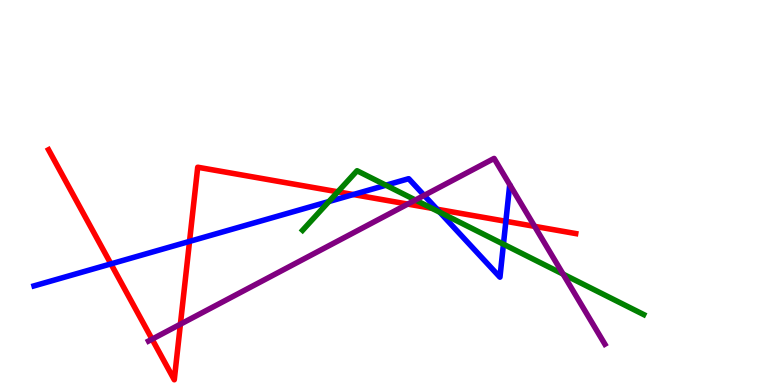[{'lines': ['blue', 'red'], 'intersections': [{'x': 1.43, 'y': 3.15}, {'x': 2.45, 'y': 3.73}, {'x': 4.56, 'y': 4.95}, {'x': 5.64, 'y': 4.57}, {'x': 6.53, 'y': 4.25}]}, {'lines': ['green', 'red'], 'intersections': [{'x': 4.36, 'y': 5.02}, {'x': 5.57, 'y': 4.59}]}, {'lines': ['purple', 'red'], 'intersections': [{'x': 1.96, 'y': 1.19}, {'x': 2.33, 'y': 1.58}, {'x': 5.26, 'y': 4.7}, {'x': 6.9, 'y': 4.12}]}, {'lines': ['blue', 'green'], 'intersections': [{'x': 4.24, 'y': 4.77}, {'x': 4.98, 'y': 5.19}, {'x': 5.68, 'y': 4.49}, {'x': 6.5, 'y': 3.66}]}, {'lines': ['blue', 'purple'], 'intersections': [{'x': 5.47, 'y': 4.92}]}, {'lines': ['green', 'purple'], 'intersections': [{'x': 5.36, 'y': 4.8}, {'x': 7.27, 'y': 2.88}]}]